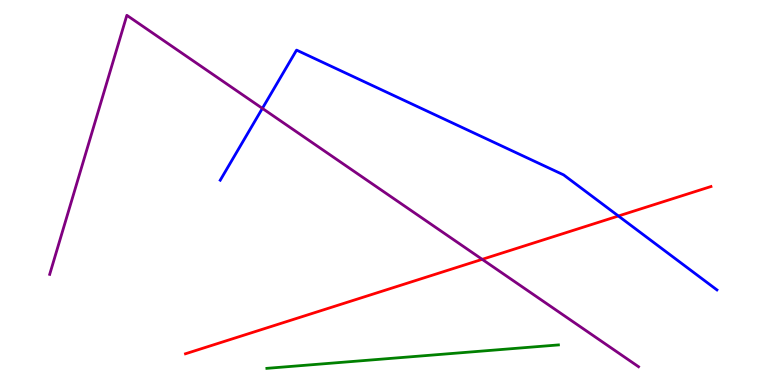[{'lines': ['blue', 'red'], 'intersections': [{'x': 7.98, 'y': 4.39}]}, {'lines': ['green', 'red'], 'intersections': []}, {'lines': ['purple', 'red'], 'intersections': [{'x': 6.22, 'y': 3.26}]}, {'lines': ['blue', 'green'], 'intersections': []}, {'lines': ['blue', 'purple'], 'intersections': [{'x': 3.39, 'y': 7.18}]}, {'lines': ['green', 'purple'], 'intersections': []}]